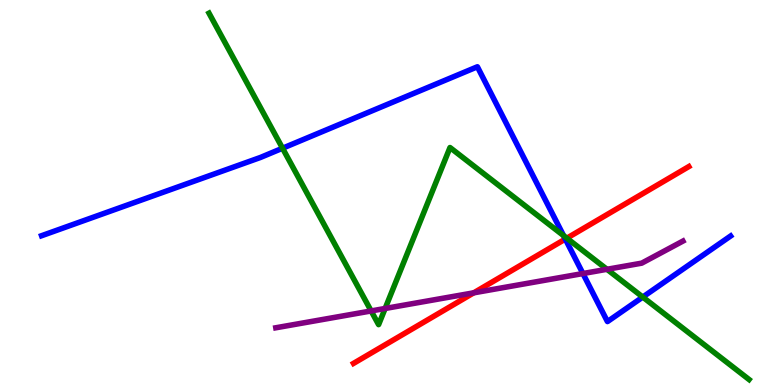[{'lines': ['blue', 'red'], 'intersections': [{'x': 7.29, 'y': 3.79}]}, {'lines': ['green', 'red'], 'intersections': [{'x': 7.31, 'y': 3.81}]}, {'lines': ['purple', 'red'], 'intersections': [{'x': 6.11, 'y': 2.39}]}, {'lines': ['blue', 'green'], 'intersections': [{'x': 3.65, 'y': 6.15}, {'x': 7.27, 'y': 3.88}, {'x': 8.29, 'y': 2.28}]}, {'lines': ['blue', 'purple'], 'intersections': [{'x': 7.52, 'y': 2.9}]}, {'lines': ['green', 'purple'], 'intersections': [{'x': 4.79, 'y': 1.92}, {'x': 4.97, 'y': 1.99}, {'x': 7.83, 'y': 3.01}]}]